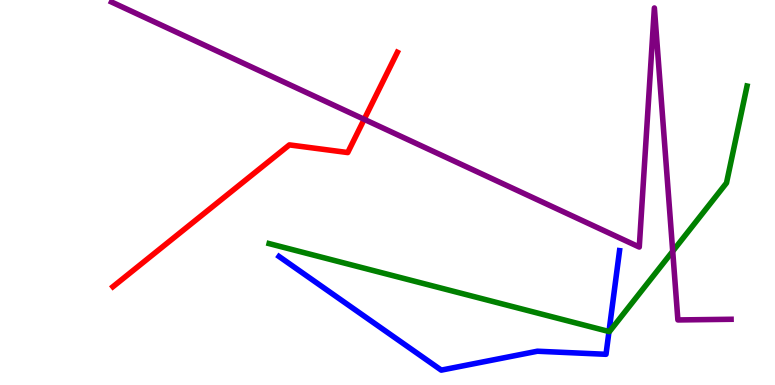[{'lines': ['blue', 'red'], 'intersections': []}, {'lines': ['green', 'red'], 'intersections': []}, {'lines': ['purple', 'red'], 'intersections': [{'x': 4.7, 'y': 6.9}]}, {'lines': ['blue', 'green'], 'intersections': [{'x': 7.86, 'y': 1.39}]}, {'lines': ['blue', 'purple'], 'intersections': []}, {'lines': ['green', 'purple'], 'intersections': [{'x': 8.68, 'y': 3.47}]}]